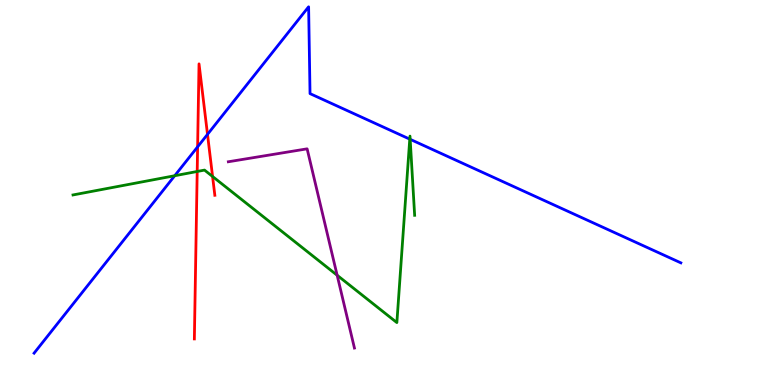[{'lines': ['blue', 'red'], 'intersections': [{'x': 2.55, 'y': 6.19}, {'x': 2.68, 'y': 6.51}]}, {'lines': ['green', 'red'], 'intersections': [{'x': 2.54, 'y': 5.55}, {'x': 2.74, 'y': 5.42}]}, {'lines': ['purple', 'red'], 'intersections': []}, {'lines': ['blue', 'green'], 'intersections': [{'x': 2.25, 'y': 5.44}, {'x': 5.29, 'y': 6.39}, {'x': 5.29, 'y': 6.38}]}, {'lines': ['blue', 'purple'], 'intersections': []}, {'lines': ['green', 'purple'], 'intersections': [{'x': 4.35, 'y': 2.85}]}]